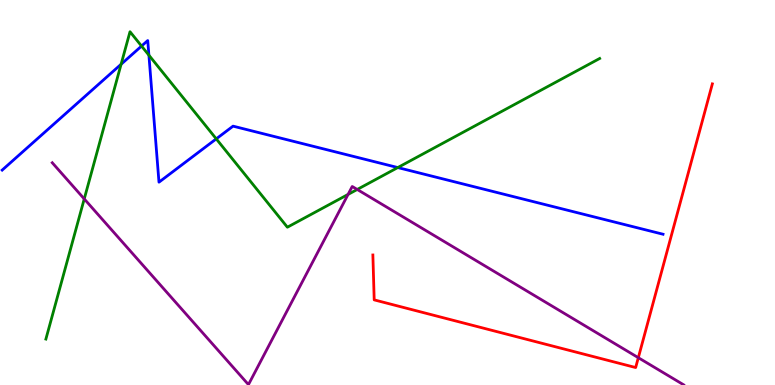[{'lines': ['blue', 'red'], 'intersections': []}, {'lines': ['green', 'red'], 'intersections': []}, {'lines': ['purple', 'red'], 'intersections': [{'x': 8.24, 'y': 0.709}]}, {'lines': ['blue', 'green'], 'intersections': [{'x': 1.56, 'y': 8.33}, {'x': 1.83, 'y': 8.8}, {'x': 1.92, 'y': 8.57}, {'x': 2.79, 'y': 6.39}, {'x': 5.13, 'y': 5.65}]}, {'lines': ['blue', 'purple'], 'intersections': []}, {'lines': ['green', 'purple'], 'intersections': [{'x': 1.09, 'y': 4.83}, {'x': 4.49, 'y': 4.95}, {'x': 4.61, 'y': 5.08}]}]